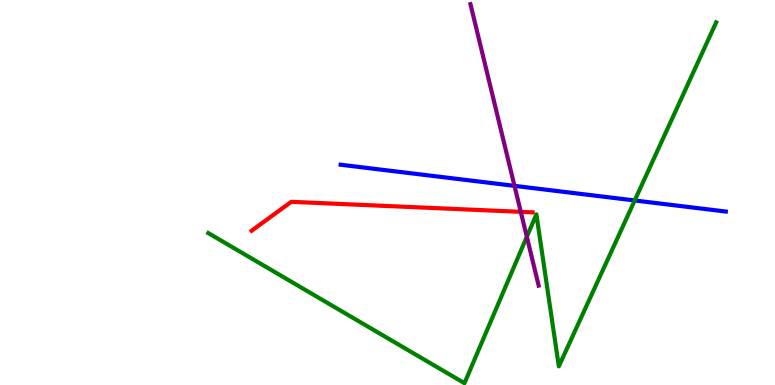[{'lines': ['blue', 'red'], 'intersections': []}, {'lines': ['green', 'red'], 'intersections': []}, {'lines': ['purple', 'red'], 'intersections': [{'x': 6.72, 'y': 4.5}]}, {'lines': ['blue', 'green'], 'intersections': [{'x': 8.19, 'y': 4.79}]}, {'lines': ['blue', 'purple'], 'intersections': [{'x': 6.64, 'y': 5.17}]}, {'lines': ['green', 'purple'], 'intersections': [{'x': 6.8, 'y': 3.85}]}]